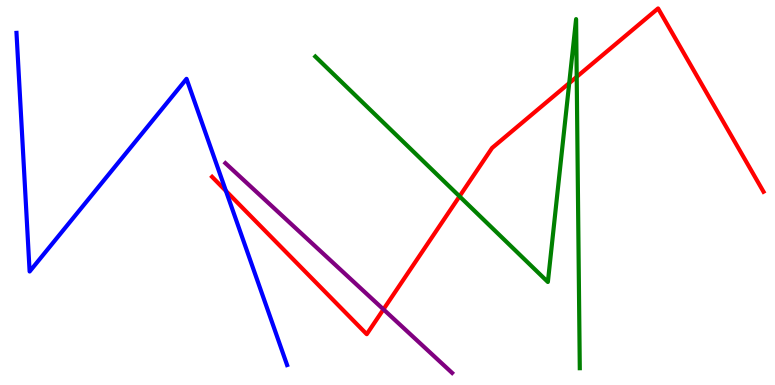[{'lines': ['blue', 'red'], 'intersections': [{'x': 2.92, 'y': 5.04}]}, {'lines': ['green', 'red'], 'intersections': [{'x': 5.93, 'y': 4.9}, {'x': 7.34, 'y': 7.84}, {'x': 7.44, 'y': 8.0}]}, {'lines': ['purple', 'red'], 'intersections': [{'x': 4.95, 'y': 1.96}]}, {'lines': ['blue', 'green'], 'intersections': []}, {'lines': ['blue', 'purple'], 'intersections': []}, {'lines': ['green', 'purple'], 'intersections': []}]